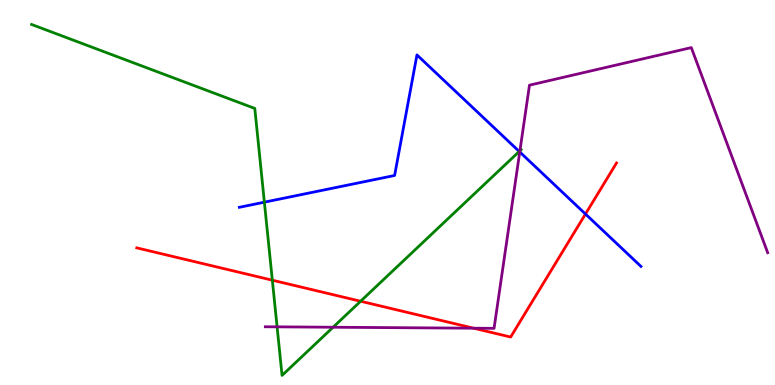[{'lines': ['blue', 'red'], 'intersections': [{'x': 7.55, 'y': 4.44}]}, {'lines': ['green', 'red'], 'intersections': [{'x': 3.51, 'y': 2.72}, {'x': 4.65, 'y': 2.18}]}, {'lines': ['purple', 'red'], 'intersections': [{'x': 6.11, 'y': 1.48}]}, {'lines': ['blue', 'green'], 'intersections': [{'x': 3.41, 'y': 4.75}, {'x': 6.7, 'y': 6.07}]}, {'lines': ['blue', 'purple'], 'intersections': [{'x': 6.71, 'y': 6.05}]}, {'lines': ['green', 'purple'], 'intersections': [{'x': 3.58, 'y': 1.51}, {'x': 4.3, 'y': 1.5}, {'x': 6.71, 'y': 6.08}]}]